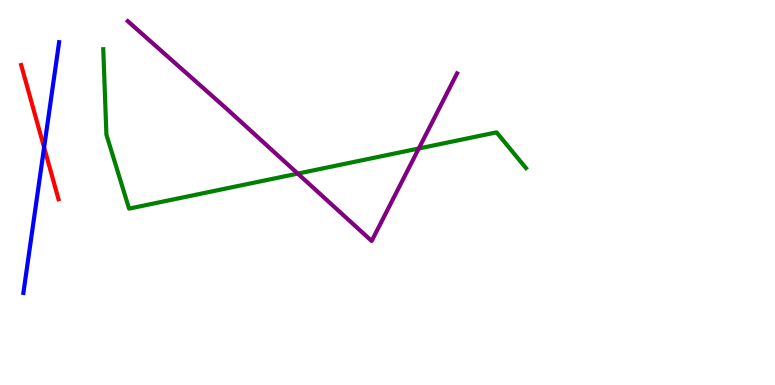[{'lines': ['blue', 'red'], 'intersections': [{'x': 0.569, 'y': 6.17}]}, {'lines': ['green', 'red'], 'intersections': []}, {'lines': ['purple', 'red'], 'intersections': []}, {'lines': ['blue', 'green'], 'intersections': []}, {'lines': ['blue', 'purple'], 'intersections': []}, {'lines': ['green', 'purple'], 'intersections': [{'x': 3.84, 'y': 5.49}, {'x': 5.4, 'y': 6.14}]}]